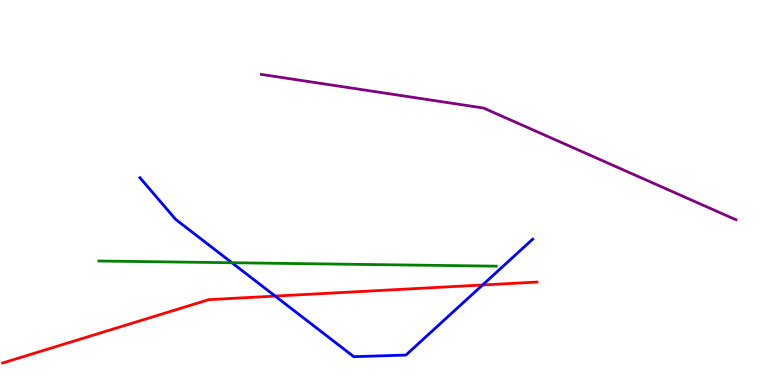[{'lines': ['blue', 'red'], 'intersections': [{'x': 3.55, 'y': 2.31}, {'x': 6.23, 'y': 2.6}]}, {'lines': ['green', 'red'], 'intersections': []}, {'lines': ['purple', 'red'], 'intersections': []}, {'lines': ['blue', 'green'], 'intersections': [{'x': 2.99, 'y': 3.18}]}, {'lines': ['blue', 'purple'], 'intersections': []}, {'lines': ['green', 'purple'], 'intersections': []}]